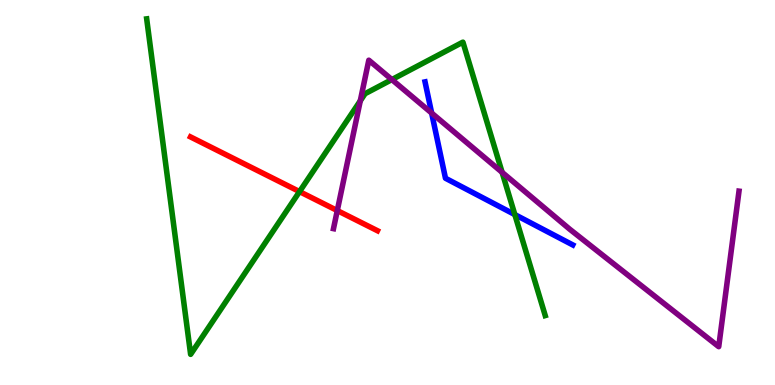[{'lines': ['blue', 'red'], 'intersections': []}, {'lines': ['green', 'red'], 'intersections': [{'x': 3.86, 'y': 5.02}]}, {'lines': ['purple', 'red'], 'intersections': [{'x': 4.35, 'y': 4.53}]}, {'lines': ['blue', 'green'], 'intersections': [{'x': 6.64, 'y': 4.43}]}, {'lines': ['blue', 'purple'], 'intersections': [{'x': 5.57, 'y': 7.06}]}, {'lines': ['green', 'purple'], 'intersections': [{'x': 4.65, 'y': 7.38}, {'x': 5.06, 'y': 7.93}, {'x': 6.48, 'y': 5.52}]}]